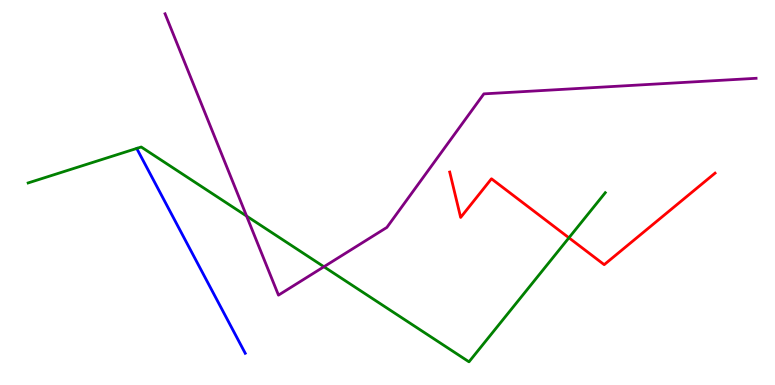[{'lines': ['blue', 'red'], 'intersections': []}, {'lines': ['green', 'red'], 'intersections': [{'x': 7.34, 'y': 3.82}]}, {'lines': ['purple', 'red'], 'intersections': []}, {'lines': ['blue', 'green'], 'intersections': []}, {'lines': ['blue', 'purple'], 'intersections': []}, {'lines': ['green', 'purple'], 'intersections': [{'x': 3.18, 'y': 4.39}, {'x': 4.18, 'y': 3.07}]}]